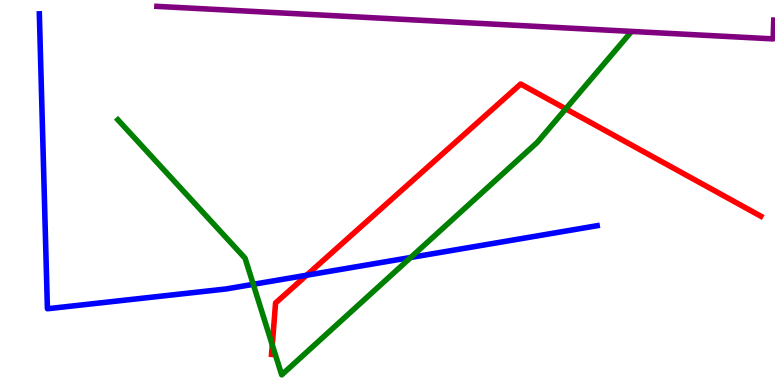[{'lines': ['blue', 'red'], 'intersections': [{'x': 3.96, 'y': 2.85}]}, {'lines': ['green', 'red'], 'intersections': [{'x': 3.51, 'y': 1.04}, {'x': 7.3, 'y': 7.17}]}, {'lines': ['purple', 'red'], 'intersections': []}, {'lines': ['blue', 'green'], 'intersections': [{'x': 3.27, 'y': 2.62}, {'x': 5.3, 'y': 3.31}]}, {'lines': ['blue', 'purple'], 'intersections': []}, {'lines': ['green', 'purple'], 'intersections': []}]